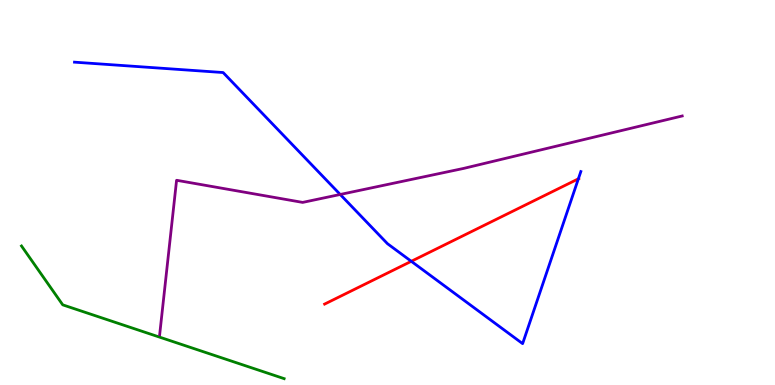[{'lines': ['blue', 'red'], 'intersections': [{'x': 5.31, 'y': 3.21}, {'x': 7.46, 'y': 5.36}]}, {'lines': ['green', 'red'], 'intersections': []}, {'lines': ['purple', 'red'], 'intersections': []}, {'lines': ['blue', 'green'], 'intersections': []}, {'lines': ['blue', 'purple'], 'intersections': [{'x': 4.39, 'y': 4.95}]}, {'lines': ['green', 'purple'], 'intersections': []}]